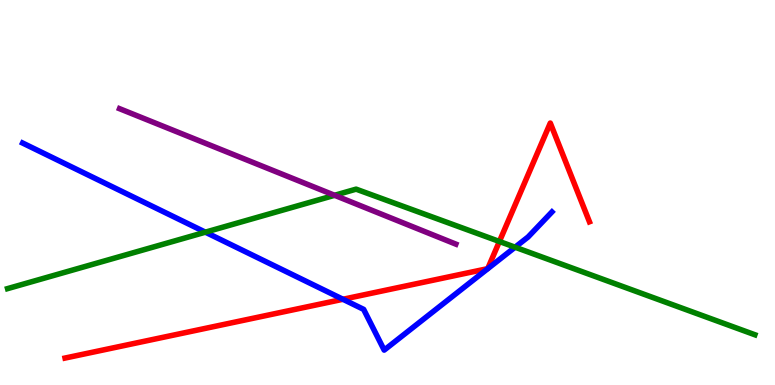[{'lines': ['blue', 'red'], 'intersections': [{'x': 4.43, 'y': 2.23}]}, {'lines': ['green', 'red'], 'intersections': [{'x': 6.44, 'y': 3.73}]}, {'lines': ['purple', 'red'], 'intersections': []}, {'lines': ['blue', 'green'], 'intersections': [{'x': 2.65, 'y': 3.97}, {'x': 6.65, 'y': 3.58}]}, {'lines': ['blue', 'purple'], 'intersections': []}, {'lines': ['green', 'purple'], 'intersections': [{'x': 4.32, 'y': 4.93}]}]